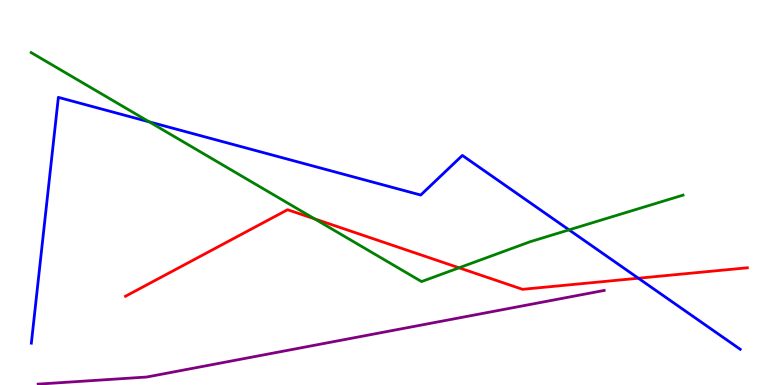[{'lines': ['blue', 'red'], 'intersections': [{'x': 8.24, 'y': 2.77}]}, {'lines': ['green', 'red'], 'intersections': [{'x': 4.06, 'y': 4.31}, {'x': 5.92, 'y': 3.04}]}, {'lines': ['purple', 'red'], 'intersections': []}, {'lines': ['blue', 'green'], 'intersections': [{'x': 1.93, 'y': 6.83}, {'x': 7.34, 'y': 4.03}]}, {'lines': ['blue', 'purple'], 'intersections': []}, {'lines': ['green', 'purple'], 'intersections': []}]